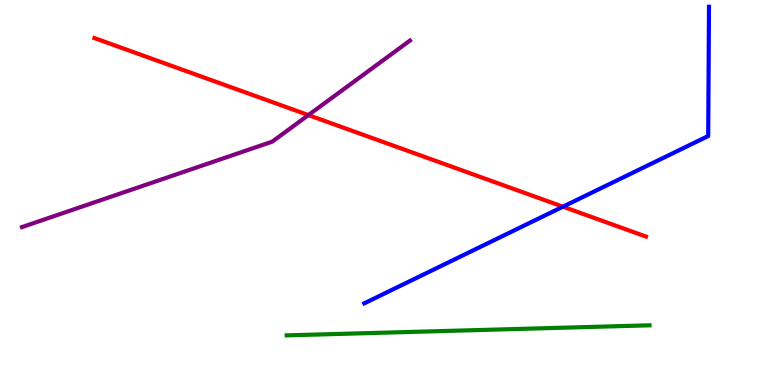[{'lines': ['blue', 'red'], 'intersections': [{'x': 7.26, 'y': 4.63}]}, {'lines': ['green', 'red'], 'intersections': []}, {'lines': ['purple', 'red'], 'intersections': [{'x': 3.98, 'y': 7.01}]}, {'lines': ['blue', 'green'], 'intersections': []}, {'lines': ['blue', 'purple'], 'intersections': []}, {'lines': ['green', 'purple'], 'intersections': []}]